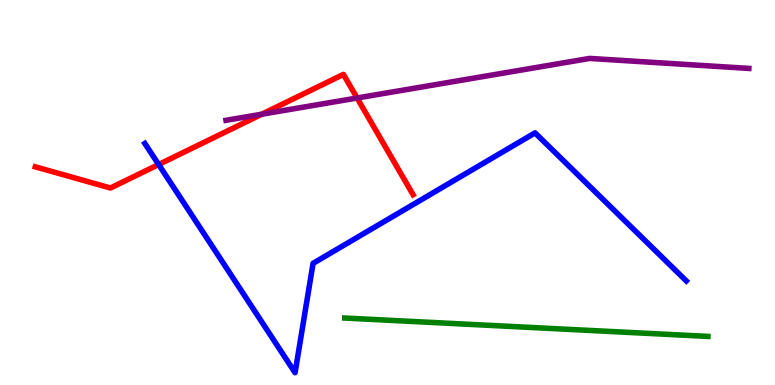[{'lines': ['blue', 'red'], 'intersections': [{'x': 2.05, 'y': 5.73}]}, {'lines': ['green', 'red'], 'intersections': []}, {'lines': ['purple', 'red'], 'intersections': [{'x': 3.38, 'y': 7.03}, {'x': 4.61, 'y': 7.45}]}, {'lines': ['blue', 'green'], 'intersections': []}, {'lines': ['blue', 'purple'], 'intersections': []}, {'lines': ['green', 'purple'], 'intersections': []}]